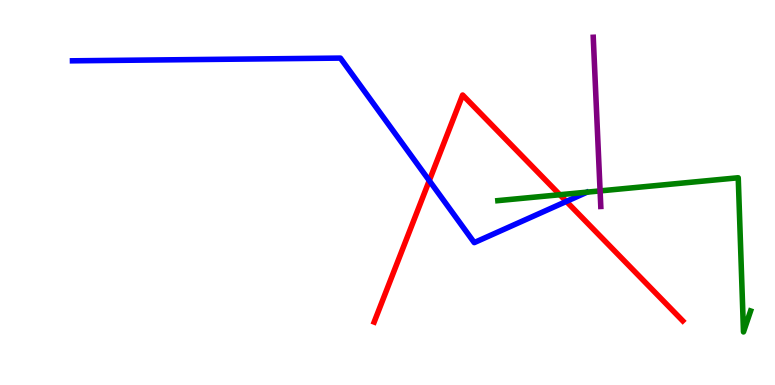[{'lines': ['blue', 'red'], 'intersections': [{'x': 5.54, 'y': 5.31}, {'x': 7.31, 'y': 4.77}]}, {'lines': ['green', 'red'], 'intersections': [{'x': 7.22, 'y': 4.94}]}, {'lines': ['purple', 'red'], 'intersections': []}, {'lines': ['blue', 'green'], 'intersections': []}, {'lines': ['blue', 'purple'], 'intersections': []}, {'lines': ['green', 'purple'], 'intersections': [{'x': 7.74, 'y': 5.04}]}]